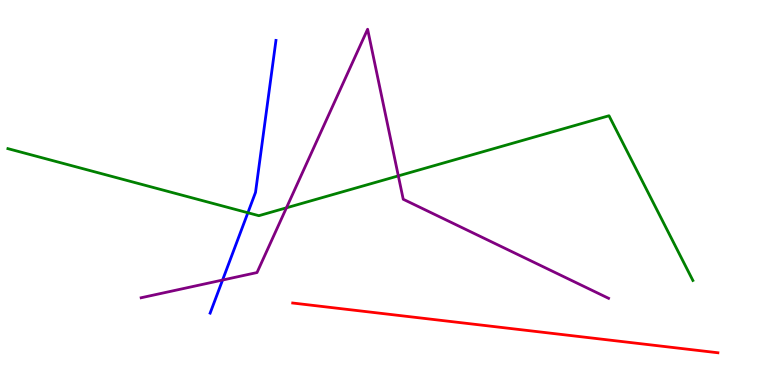[{'lines': ['blue', 'red'], 'intersections': []}, {'lines': ['green', 'red'], 'intersections': []}, {'lines': ['purple', 'red'], 'intersections': []}, {'lines': ['blue', 'green'], 'intersections': [{'x': 3.2, 'y': 4.47}]}, {'lines': ['blue', 'purple'], 'intersections': [{'x': 2.87, 'y': 2.73}]}, {'lines': ['green', 'purple'], 'intersections': [{'x': 3.7, 'y': 4.6}, {'x': 5.14, 'y': 5.43}]}]